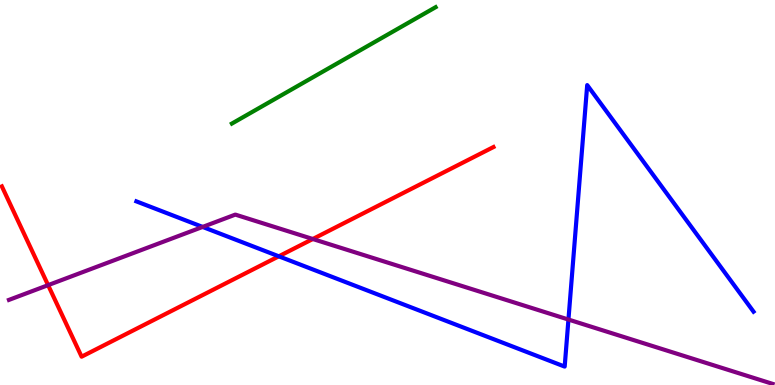[{'lines': ['blue', 'red'], 'intersections': [{'x': 3.6, 'y': 3.34}]}, {'lines': ['green', 'red'], 'intersections': []}, {'lines': ['purple', 'red'], 'intersections': [{'x': 0.621, 'y': 2.59}, {'x': 4.04, 'y': 3.79}]}, {'lines': ['blue', 'green'], 'intersections': []}, {'lines': ['blue', 'purple'], 'intersections': [{'x': 2.61, 'y': 4.11}, {'x': 7.33, 'y': 1.7}]}, {'lines': ['green', 'purple'], 'intersections': []}]